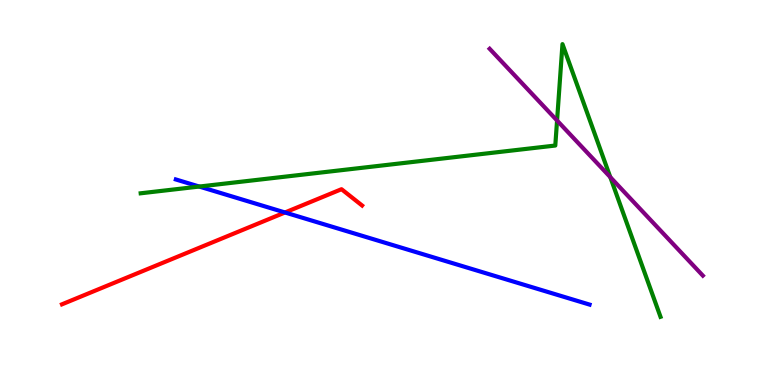[{'lines': ['blue', 'red'], 'intersections': [{'x': 3.68, 'y': 4.48}]}, {'lines': ['green', 'red'], 'intersections': []}, {'lines': ['purple', 'red'], 'intersections': []}, {'lines': ['blue', 'green'], 'intersections': [{'x': 2.57, 'y': 5.15}]}, {'lines': ['blue', 'purple'], 'intersections': []}, {'lines': ['green', 'purple'], 'intersections': [{'x': 7.19, 'y': 6.87}, {'x': 7.87, 'y': 5.4}]}]